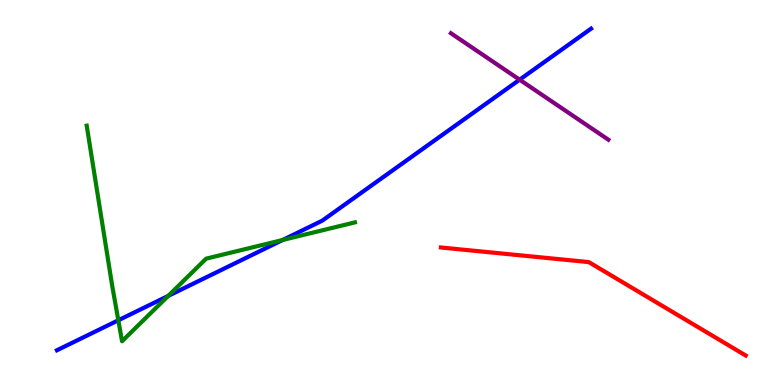[{'lines': ['blue', 'red'], 'intersections': []}, {'lines': ['green', 'red'], 'intersections': []}, {'lines': ['purple', 'red'], 'intersections': []}, {'lines': ['blue', 'green'], 'intersections': [{'x': 1.53, 'y': 1.68}, {'x': 2.17, 'y': 2.31}, {'x': 3.65, 'y': 3.77}]}, {'lines': ['blue', 'purple'], 'intersections': [{'x': 6.7, 'y': 7.93}]}, {'lines': ['green', 'purple'], 'intersections': []}]